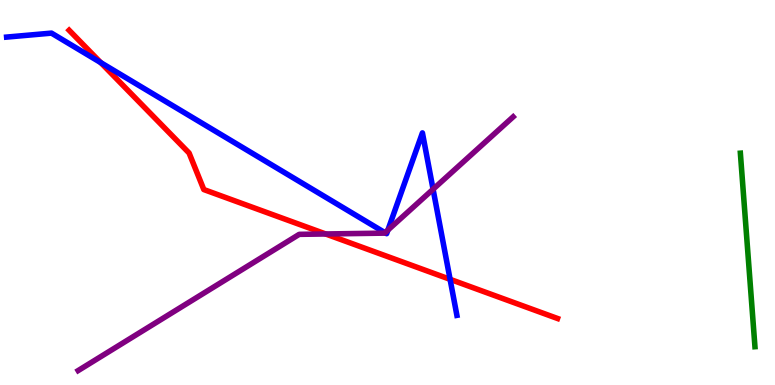[{'lines': ['blue', 'red'], 'intersections': [{'x': 1.3, 'y': 8.37}, {'x': 5.81, 'y': 2.74}]}, {'lines': ['green', 'red'], 'intersections': []}, {'lines': ['purple', 'red'], 'intersections': [{'x': 4.2, 'y': 3.92}]}, {'lines': ['blue', 'green'], 'intersections': []}, {'lines': ['blue', 'purple'], 'intersections': [{'x': 4.97, 'y': 3.96}, {'x': 5.01, 'y': 4.02}, {'x': 5.59, 'y': 5.08}]}, {'lines': ['green', 'purple'], 'intersections': []}]